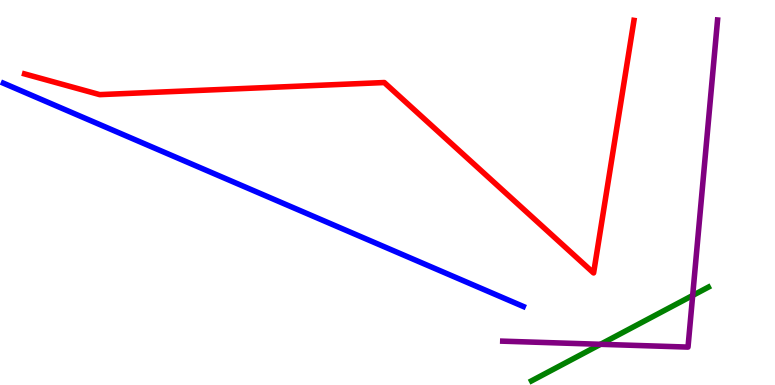[{'lines': ['blue', 'red'], 'intersections': []}, {'lines': ['green', 'red'], 'intersections': []}, {'lines': ['purple', 'red'], 'intersections': []}, {'lines': ['blue', 'green'], 'intersections': []}, {'lines': ['blue', 'purple'], 'intersections': []}, {'lines': ['green', 'purple'], 'intersections': [{'x': 7.75, 'y': 1.06}, {'x': 8.94, 'y': 2.33}]}]